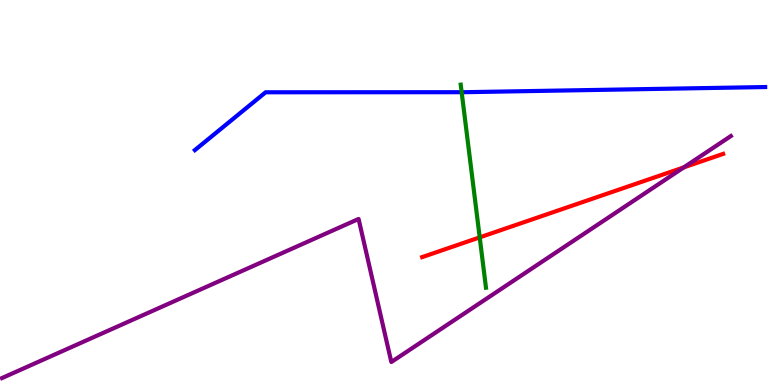[{'lines': ['blue', 'red'], 'intersections': []}, {'lines': ['green', 'red'], 'intersections': [{'x': 6.19, 'y': 3.83}]}, {'lines': ['purple', 'red'], 'intersections': [{'x': 8.82, 'y': 5.65}]}, {'lines': ['blue', 'green'], 'intersections': [{'x': 5.96, 'y': 7.61}]}, {'lines': ['blue', 'purple'], 'intersections': []}, {'lines': ['green', 'purple'], 'intersections': []}]